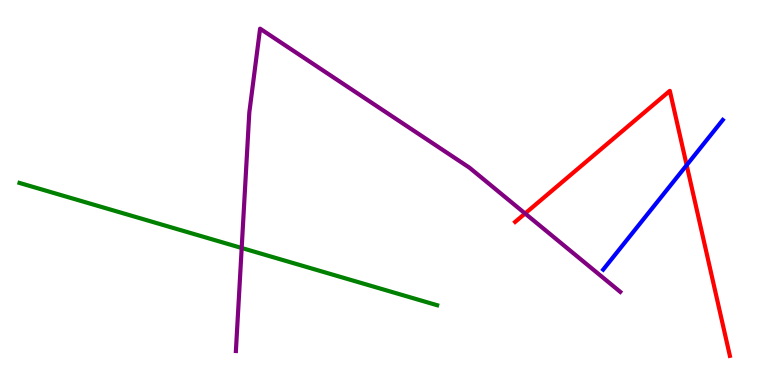[{'lines': ['blue', 'red'], 'intersections': [{'x': 8.86, 'y': 5.71}]}, {'lines': ['green', 'red'], 'intersections': []}, {'lines': ['purple', 'red'], 'intersections': [{'x': 6.78, 'y': 4.45}]}, {'lines': ['blue', 'green'], 'intersections': []}, {'lines': ['blue', 'purple'], 'intersections': []}, {'lines': ['green', 'purple'], 'intersections': [{'x': 3.12, 'y': 3.56}]}]